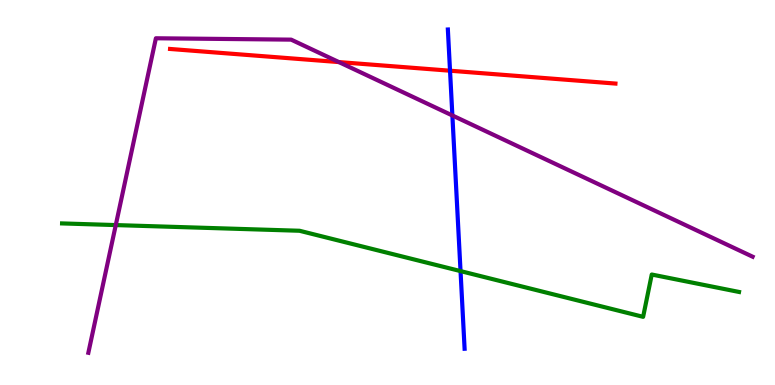[{'lines': ['blue', 'red'], 'intersections': [{'x': 5.81, 'y': 8.16}]}, {'lines': ['green', 'red'], 'intersections': []}, {'lines': ['purple', 'red'], 'intersections': [{'x': 4.37, 'y': 8.39}]}, {'lines': ['blue', 'green'], 'intersections': [{'x': 5.94, 'y': 2.96}]}, {'lines': ['blue', 'purple'], 'intersections': [{'x': 5.84, 'y': 7.0}]}, {'lines': ['green', 'purple'], 'intersections': [{'x': 1.49, 'y': 4.15}]}]